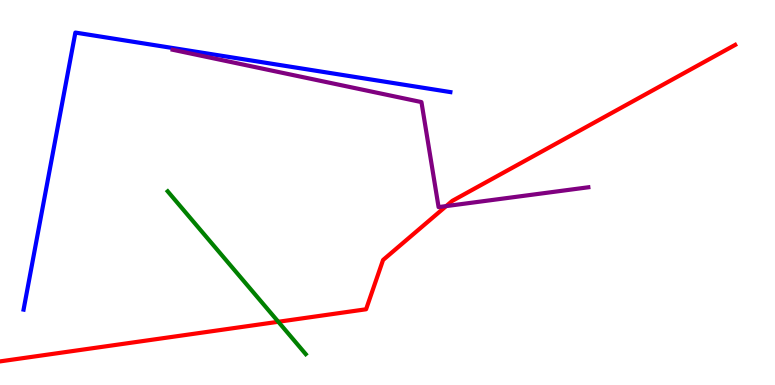[{'lines': ['blue', 'red'], 'intersections': []}, {'lines': ['green', 'red'], 'intersections': [{'x': 3.59, 'y': 1.64}]}, {'lines': ['purple', 'red'], 'intersections': [{'x': 5.76, 'y': 4.65}]}, {'lines': ['blue', 'green'], 'intersections': []}, {'lines': ['blue', 'purple'], 'intersections': []}, {'lines': ['green', 'purple'], 'intersections': []}]